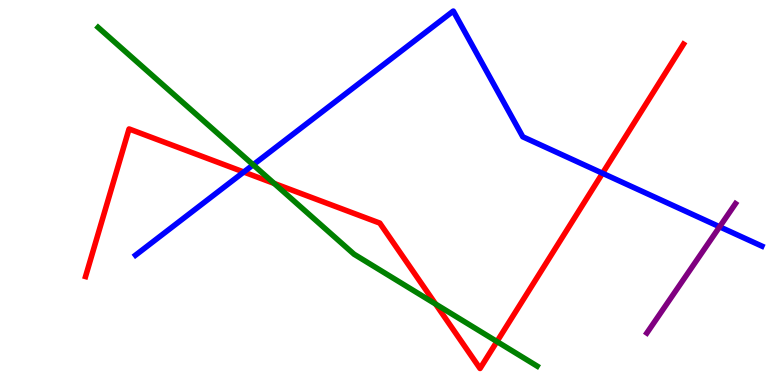[{'lines': ['blue', 'red'], 'intersections': [{'x': 3.15, 'y': 5.53}, {'x': 7.77, 'y': 5.5}]}, {'lines': ['green', 'red'], 'intersections': [{'x': 3.54, 'y': 5.24}, {'x': 5.62, 'y': 2.1}, {'x': 6.41, 'y': 1.13}]}, {'lines': ['purple', 'red'], 'intersections': []}, {'lines': ['blue', 'green'], 'intersections': [{'x': 3.27, 'y': 5.72}]}, {'lines': ['blue', 'purple'], 'intersections': [{'x': 9.29, 'y': 4.11}]}, {'lines': ['green', 'purple'], 'intersections': []}]